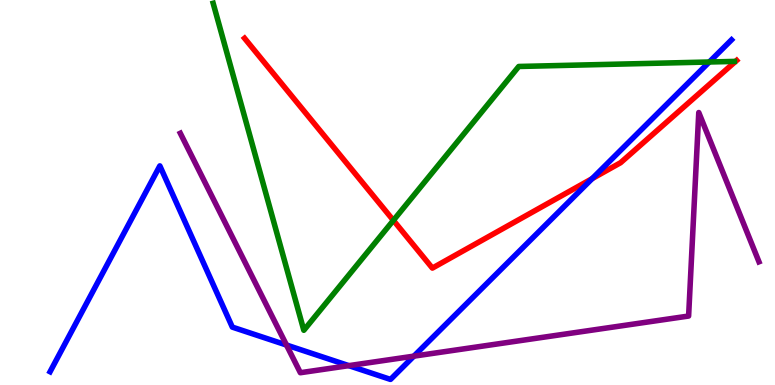[{'lines': ['blue', 'red'], 'intersections': [{'x': 7.64, 'y': 5.36}]}, {'lines': ['green', 'red'], 'intersections': [{'x': 5.08, 'y': 4.28}]}, {'lines': ['purple', 'red'], 'intersections': []}, {'lines': ['blue', 'green'], 'intersections': [{'x': 9.15, 'y': 8.39}]}, {'lines': ['blue', 'purple'], 'intersections': [{'x': 3.7, 'y': 1.04}, {'x': 4.5, 'y': 0.503}, {'x': 5.34, 'y': 0.749}]}, {'lines': ['green', 'purple'], 'intersections': []}]